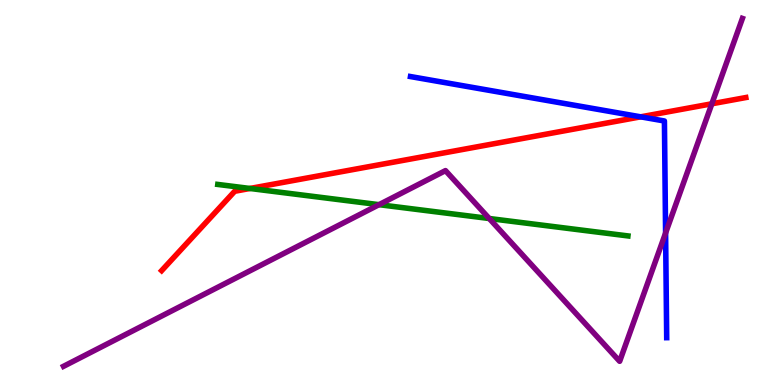[{'lines': ['blue', 'red'], 'intersections': [{'x': 8.27, 'y': 6.97}]}, {'lines': ['green', 'red'], 'intersections': [{'x': 3.23, 'y': 5.1}]}, {'lines': ['purple', 'red'], 'intersections': [{'x': 9.19, 'y': 7.3}]}, {'lines': ['blue', 'green'], 'intersections': []}, {'lines': ['blue', 'purple'], 'intersections': [{'x': 8.59, 'y': 3.95}]}, {'lines': ['green', 'purple'], 'intersections': [{'x': 4.89, 'y': 4.68}, {'x': 6.31, 'y': 4.32}]}]